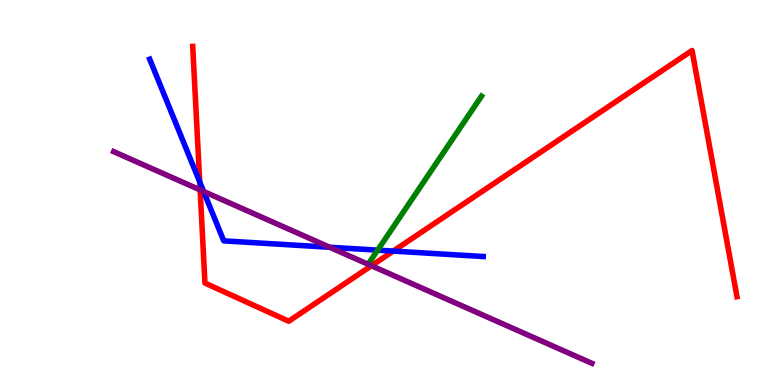[{'lines': ['blue', 'red'], 'intersections': [{'x': 2.58, 'y': 5.27}, {'x': 5.07, 'y': 3.48}]}, {'lines': ['green', 'red'], 'intersections': []}, {'lines': ['purple', 'red'], 'intersections': [{'x': 2.58, 'y': 5.07}, {'x': 4.79, 'y': 3.1}]}, {'lines': ['blue', 'green'], 'intersections': [{'x': 4.87, 'y': 3.5}]}, {'lines': ['blue', 'purple'], 'intersections': [{'x': 2.63, 'y': 5.03}, {'x': 4.25, 'y': 3.58}]}, {'lines': ['green', 'purple'], 'intersections': []}]